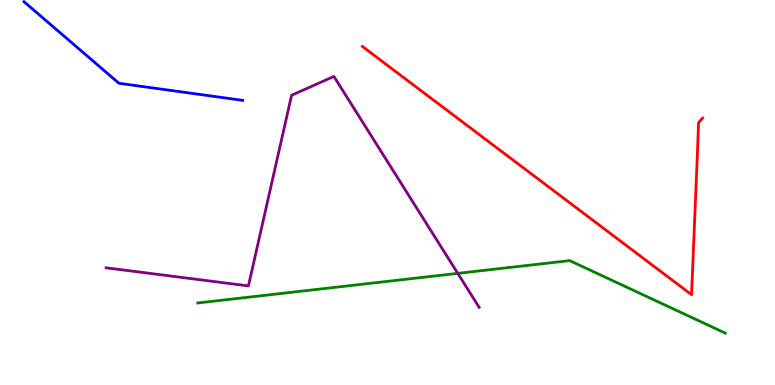[{'lines': ['blue', 'red'], 'intersections': []}, {'lines': ['green', 'red'], 'intersections': []}, {'lines': ['purple', 'red'], 'intersections': []}, {'lines': ['blue', 'green'], 'intersections': []}, {'lines': ['blue', 'purple'], 'intersections': []}, {'lines': ['green', 'purple'], 'intersections': [{'x': 5.91, 'y': 2.9}]}]